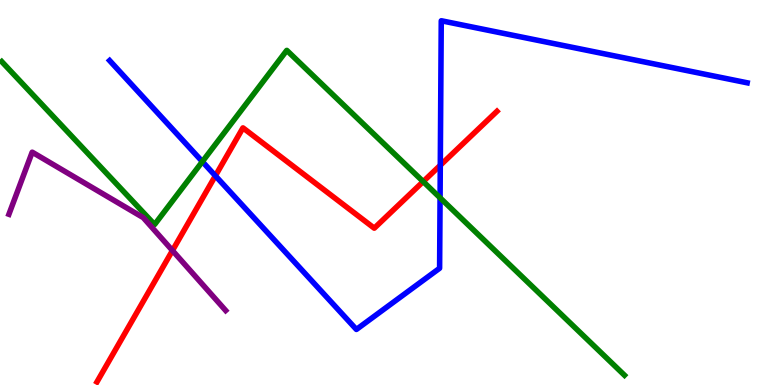[{'lines': ['blue', 'red'], 'intersections': [{'x': 2.78, 'y': 5.43}, {'x': 5.68, 'y': 5.71}]}, {'lines': ['green', 'red'], 'intersections': [{'x': 5.46, 'y': 5.28}]}, {'lines': ['purple', 'red'], 'intersections': [{'x': 2.23, 'y': 3.49}]}, {'lines': ['blue', 'green'], 'intersections': [{'x': 2.61, 'y': 5.8}, {'x': 5.68, 'y': 4.86}]}, {'lines': ['blue', 'purple'], 'intersections': []}, {'lines': ['green', 'purple'], 'intersections': []}]